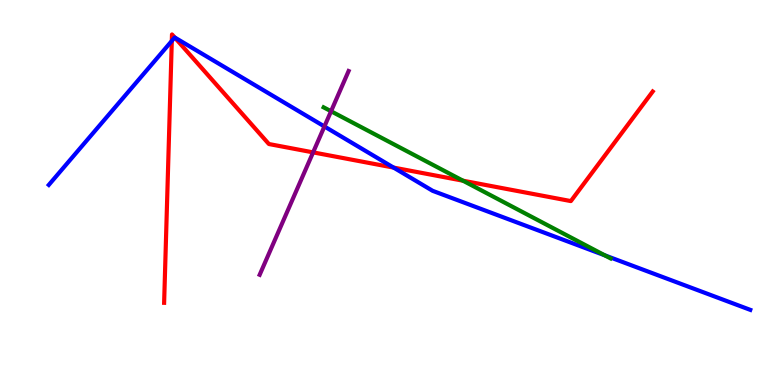[{'lines': ['blue', 'red'], 'intersections': [{'x': 2.22, 'y': 8.94}, {'x': 2.25, 'y': 9.03}, {'x': 5.08, 'y': 5.65}]}, {'lines': ['green', 'red'], 'intersections': [{'x': 5.97, 'y': 5.31}]}, {'lines': ['purple', 'red'], 'intersections': [{'x': 4.04, 'y': 6.04}]}, {'lines': ['blue', 'green'], 'intersections': [{'x': 7.8, 'y': 3.37}]}, {'lines': ['blue', 'purple'], 'intersections': [{'x': 4.19, 'y': 6.72}]}, {'lines': ['green', 'purple'], 'intersections': [{'x': 4.27, 'y': 7.11}]}]